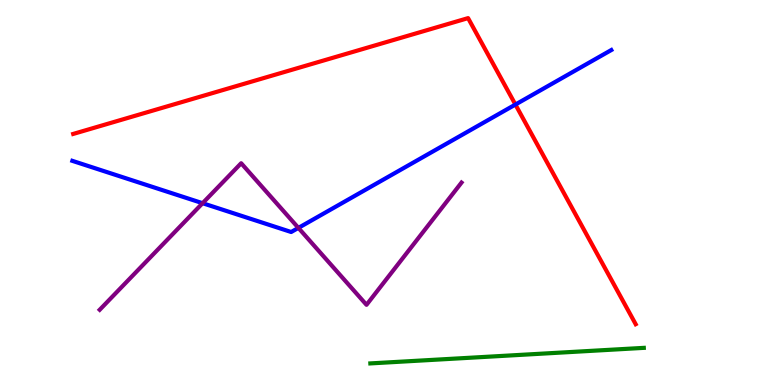[{'lines': ['blue', 'red'], 'intersections': [{'x': 6.65, 'y': 7.28}]}, {'lines': ['green', 'red'], 'intersections': []}, {'lines': ['purple', 'red'], 'intersections': []}, {'lines': ['blue', 'green'], 'intersections': []}, {'lines': ['blue', 'purple'], 'intersections': [{'x': 2.61, 'y': 4.72}, {'x': 3.85, 'y': 4.08}]}, {'lines': ['green', 'purple'], 'intersections': []}]